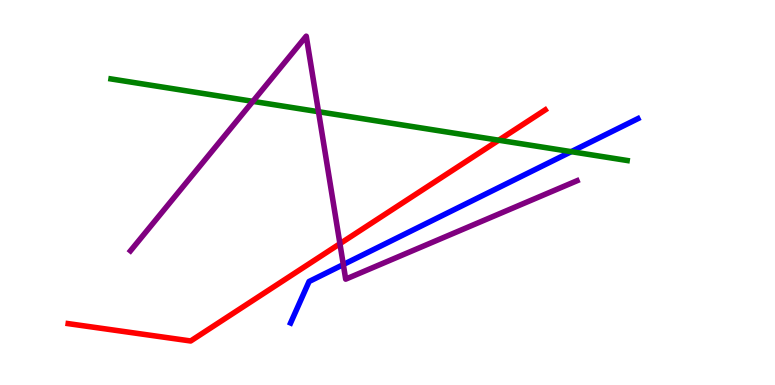[{'lines': ['blue', 'red'], 'intersections': []}, {'lines': ['green', 'red'], 'intersections': [{'x': 6.44, 'y': 6.36}]}, {'lines': ['purple', 'red'], 'intersections': [{'x': 4.39, 'y': 3.67}]}, {'lines': ['blue', 'green'], 'intersections': [{'x': 7.37, 'y': 6.06}]}, {'lines': ['blue', 'purple'], 'intersections': [{'x': 4.43, 'y': 3.13}]}, {'lines': ['green', 'purple'], 'intersections': [{'x': 3.26, 'y': 7.37}, {'x': 4.11, 'y': 7.1}]}]